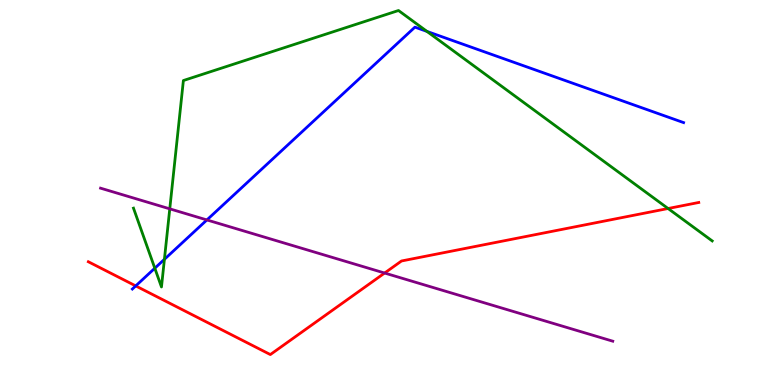[{'lines': ['blue', 'red'], 'intersections': [{'x': 1.75, 'y': 2.57}]}, {'lines': ['green', 'red'], 'intersections': [{'x': 8.62, 'y': 4.58}]}, {'lines': ['purple', 'red'], 'intersections': [{'x': 4.96, 'y': 2.91}]}, {'lines': ['blue', 'green'], 'intersections': [{'x': 2.0, 'y': 3.03}, {'x': 2.12, 'y': 3.26}, {'x': 5.51, 'y': 9.18}]}, {'lines': ['blue', 'purple'], 'intersections': [{'x': 2.67, 'y': 4.29}]}, {'lines': ['green', 'purple'], 'intersections': [{'x': 2.19, 'y': 4.58}]}]